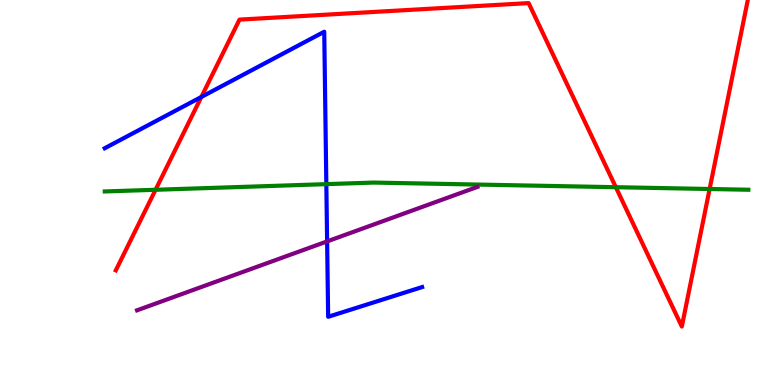[{'lines': ['blue', 'red'], 'intersections': [{'x': 2.6, 'y': 7.48}]}, {'lines': ['green', 'red'], 'intersections': [{'x': 2.01, 'y': 5.07}, {'x': 7.95, 'y': 5.14}, {'x': 9.16, 'y': 5.09}]}, {'lines': ['purple', 'red'], 'intersections': []}, {'lines': ['blue', 'green'], 'intersections': [{'x': 4.21, 'y': 5.22}]}, {'lines': ['blue', 'purple'], 'intersections': [{'x': 4.22, 'y': 3.73}]}, {'lines': ['green', 'purple'], 'intersections': []}]